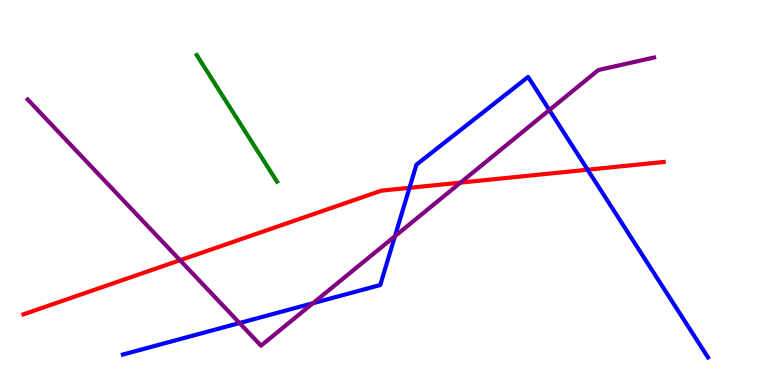[{'lines': ['blue', 'red'], 'intersections': [{'x': 5.28, 'y': 5.12}, {'x': 7.58, 'y': 5.59}]}, {'lines': ['green', 'red'], 'intersections': []}, {'lines': ['purple', 'red'], 'intersections': [{'x': 2.32, 'y': 3.24}, {'x': 5.94, 'y': 5.26}]}, {'lines': ['blue', 'green'], 'intersections': []}, {'lines': ['blue', 'purple'], 'intersections': [{'x': 3.09, 'y': 1.61}, {'x': 4.04, 'y': 2.12}, {'x': 5.1, 'y': 3.86}, {'x': 7.09, 'y': 7.14}]}, {'lines': ['green', 'purple'], 'intersections': []}]